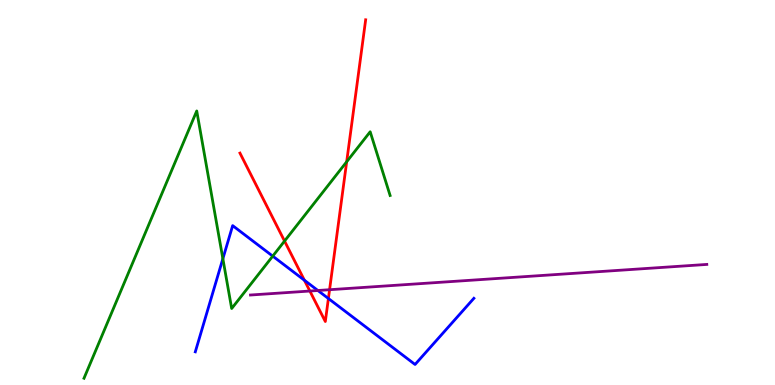[{'lines': ['blue', 'red'], 'intersections': [{'x': 3.93, 'y': 2.72}, {'x': 4.24, 'y': 2.25}]}, {'lines': ['green', 'red'], 'intersections': [{'x': 3.67, 'y': 3.74}, {'x': 4.47, 'y': 5.8}]}, {'lines': ['purple', 'red'], 'intersections': [{'x': 4.0, 'y': 2.44}, {'x': 4.25, 'y': 2.47}]}, {'lines': ['blue', 'green'], 'intersections': [{'x': 2.88, 'y': 3.28}, {'x': 3.52, 'y': 3.35}]}, {'lines': ['blue', 'purple'], 'intersections': [{'x': 4.1, 'y': 2.45}]}, {'lines': ['green', 'purple'], 'intersections': []}]